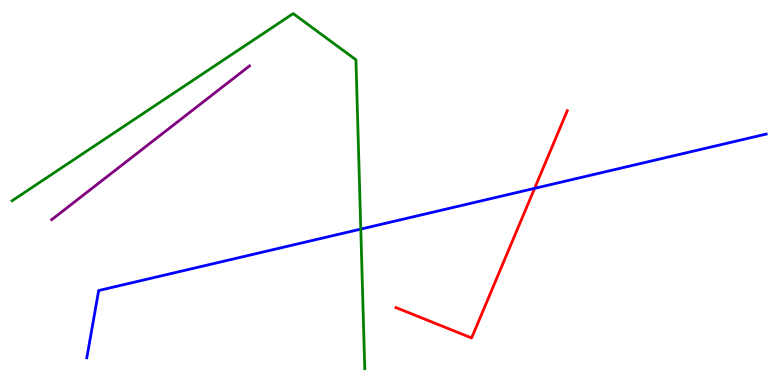[{'lines': ['blue', 'red'], 'intersections': [{'x': 6.9, 'y': 5.11}]}, {'lines': ['green', 'red'], 'intersections': []}, {'lines': ['purple', 'red'], 'intersections': []}, {'lines': ['blue', 'green'], 'intersections': [{'x': 4.66, 'y': 4.05}]}, {'lines': ['blue', 'purple'], 'intersections': []}, {'lines': ['green', 'purple'], 'intersections': []}]